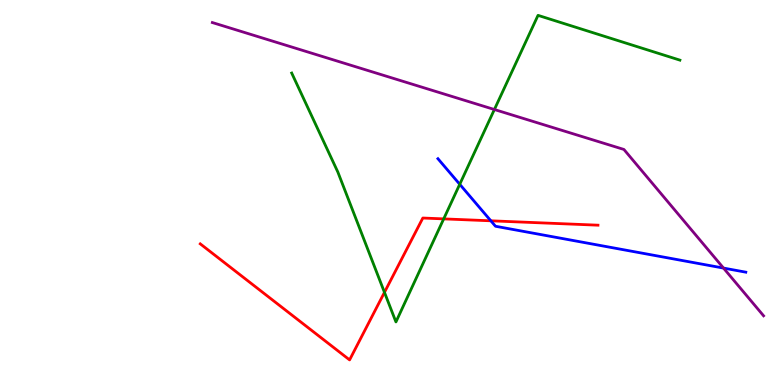[{'lines': ['blue', 'red'], 'intersections': [{'x': 6.33, 'y': 4.26}]}, {'lines': ['green', 'red'], 'intersections': [{'x': 4.96, 'y': 2.41}, {'x': 5.73, 'y': 4.31}]}, {'lines': ['purple', 'red'], 'intersections': []}, {'lines': ['blue', 'green'], 'intersections': [{'x': 5.93, 'y': 5.21}]}, {'lines': ['blue', 'purple'], 'intersections': [{'x': 9.34, 'y': 3.04}]}, {'lines': ['green', 'purple'], 'intersections': [{'x': 6.38, 'y': 7.16}]}]